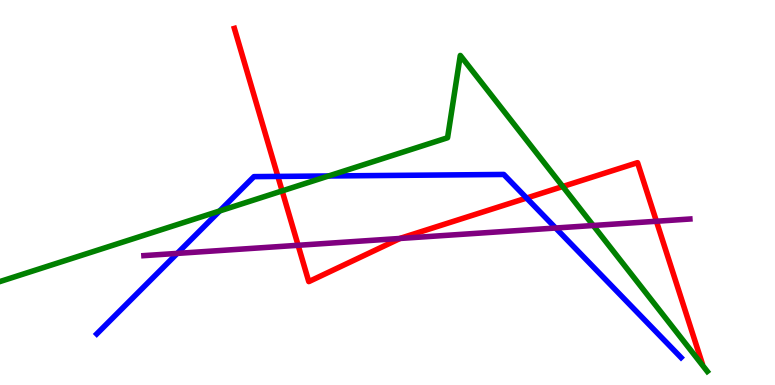[{'lines': ['blue', 'red'], 'intersections': [{'x': 3.59, 'y': 5.42}, {'x': 6.79, 'y': 4.86}]}, {'lines': ['green', 'red'], 'intersections': [{'x': 3.64, 'y': 5.04}, {'x': 7.26, 'y': 5.16}]}, {'lines': ['purple', 'red'], 'intersections': [{'x': 3.85, 'y': 3.63}, {'x': 5.16, 'y': 3.81}, {'x': 8.47, 'y': 4.25}]}, {'lines': ['blue', 'green'], 'intersections': [{'x': 2.83, 'y': 4.52}, {'x': 4.24, 'y': 5.43}]}, {'lines': ['blue', 'purple'], 'intersections': [{'x': 2.29, 'y': 3.42}, {'x': 7.17, 'y': 4.08}]}, {'lines': ['green', 'purple'], 'intersections': [{'x': 7.65, 'y': 4.14}]}]